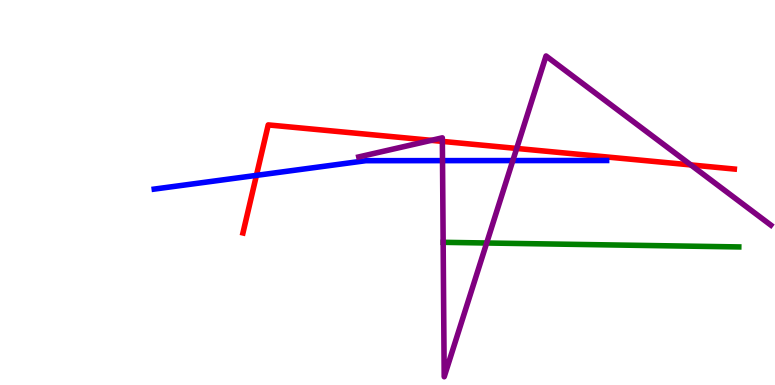[{'lines': ['blue', 'red'], 'intersections': [{'x': 3.31, 'y': 5.44}]}, {'lines': ['green', 'red'], 'intersections': []}, {'lines': ['purple', 'red'], 'intersections': [{'x': 5.57, 'y': 6.35}, {'x': 5.71, 'y': 6.33}, {'x': 6.67, 'y': 6.14}, {'x': 8.91, 'y': 5.72}]}, {'lines': ['blue', 'green'], 'intersections': []}, {'lines': ['blue', 'purple'], 'intersections': [{'x': 5.71, 'y': 5.83}, {'x': 6.62, 'y': 5.83}]}, {'lines': ['green', 'purple'], 'intersections': [{'x': 6.28, 'y': 3.69}]}]